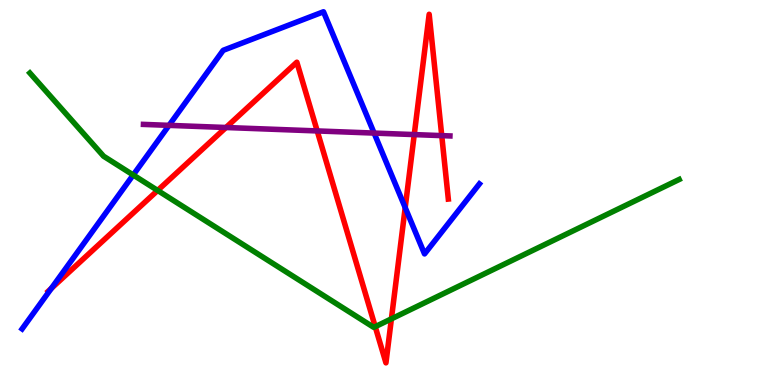[{'lines': ['blue', 'red'], 'intersections': [{'x': 0.663, 'y': 2.51}, {'x': 5.23, 'y': 4.61}]}, {'lines': ['green', 'red'], 'intersections': [{'x': 2.03, 'y': 5.05}, {'x': 4.84, 'y': 1.51}, {'x': 5.05, 'y': 1.72}]}, {'lines': ['purple', 'red'], 'intersections': [{'x': 2.92, 'y': 6.69}, {'x': 4.09, 'y': 6.6}, {'x': 5.35, 'y': 6.5}, {'x': 5.7, 'y': 6.48}]}, {'lines': ['blue', 'green'], 'intersections': [{'x': 1.72, 'y': 5.46}]}, {'lines': ['blue', 'purple'], 'intersections': [{'x': 2.18, 'y': 6.74}, {'x': 4.83, 'y': 6.54}]}, {'lines': ['green', 'purple'], 'intersections': []}]